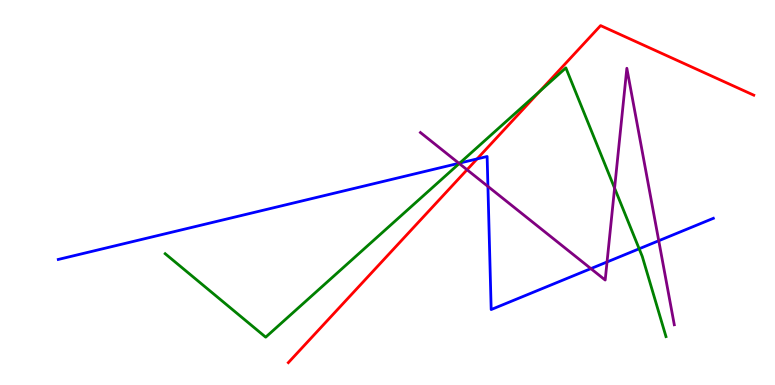[{'lines': ['blue', 'red'], 'intersections': [{'x': 6.16, 'y': 5.87}]}, {'lines': ['green', 'red'], 'intersections': [{'x': 6.96, 'y': 7.62}]}, {'lines': ['purple', 'red'], 'intersections': [{'x': 6.03, 'y': 5.59}]}, {'lines': ['blue', 'green'], 'intersections': [{'x': 5.93, 'y': 5.76}, {'x': 8.25, 'y': 3.54}]}, {'lines': ['blue', 'purple'], 'intersections': [{'x': 5.92, 'y': 5.76}, {'x': 6.3, 'y': 5.16}, {'x': 7.62, 'y': 3.02}, {'x': 7.83, 'y': 3.2}, {'x': 8.5, 'y': 3.75}]}, {'lines': ['green', 'purple'], 'intersections': [{'x': 5.93, 'y': 5.75}, {'x': 7.93, 'y': 5.11}]}]